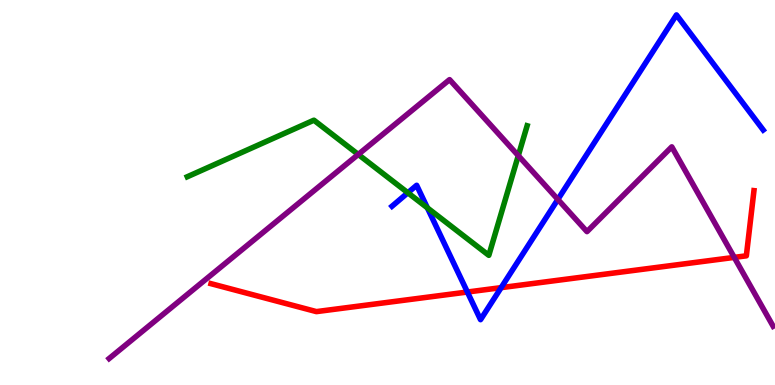[{'lines': ['blue', 'red'], 'intersections': [{'x': 6.03, 'y': 2.41}, {'x': 6.47, 'y': 2.53}]}, {'lines': ['green', 'red'], 'intersections': []}, {'lines': ['purple', 'red'], 'intersections': [{'x': 9.47, 'y': 3.31}]}, {'lines': ['blue', 'green'], 'intersections': [{'x': 5.26, 'y': 4.99}, {'x': 5.51, 'y': 4.6}]}, {'lines': ['blue', 'purple'], 'intersections': [{'x': 7.2, 'y': 4.82}]}, {'lines': ['green', 'purple'], 'intersections': [{'x': 4.62, 'y': 5.99}, {'x': 6.69, 'y': 5.96}]}]